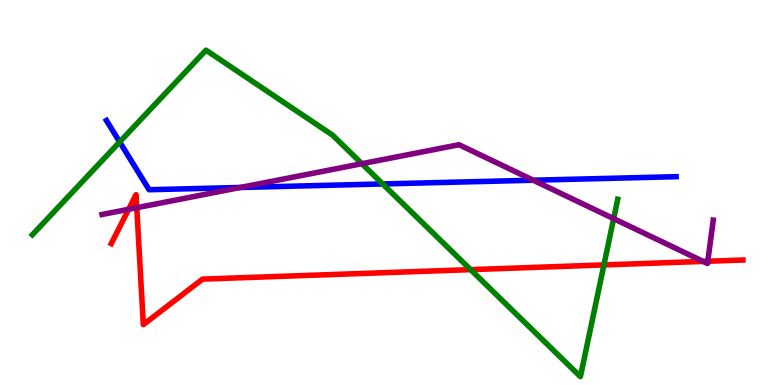[{'lines': ['blue', 'red'], 'intersections': []}, {'lines': ['green', 'red'], 'intersections': [{'x': 6.07, 'y': 3.0}, {'x': 7.79, 'y': 3.12}]}, {'lines': ['purple', 'red'], 'intersections': [{'x': 1.66, 'y': 4.56}, {'x': 1.76, 'y': 4.61}, {'x': 9.07, 'y': 3.21}, {'x': 9.13, 'y': 3.21}]}, {'lines': ['blue', 'green'], 'intersections': [{'x': 1.54, 'y': 6.31}, {'x': 4.94, 'y': 5.22}]}, {'lines': ['blue', 'purple'], 'intersections': [{'x': 3.1, 'y': 5.13}, {'x': 6.88, 'y': 5.32}]}, {'lines': ['green', 'purple'], 'intersections': [{'x': 4.67, 'y': 5.75}, {'x': 7.92, 'y': 4.32}]}]